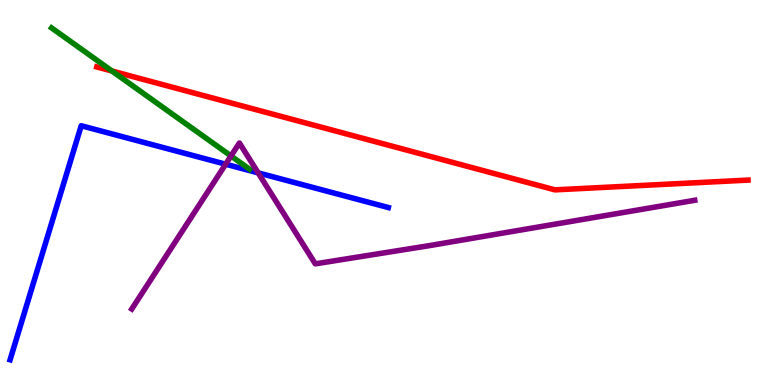[{'lines': ['blue', 'red'], 'intersections': []}, {'lines': ['green', 'red'], 'intersections': [{'x': 1.44, 'y': 8.16}]}, {'lines': ['purple', 'red'], 'intersections': []}, {'lines': ['blue', 'green'], 'intersections': []}, {'lines': ['blue', 'purple'], 'intersections': [{'x': 2.91, 'y': 5.73}, {'x': 3.33, 'y': 5.51}]}, {'lines': ['green', 'purple'], 'intersections': [{'x': 2.98, 'y': 5.95}]}]